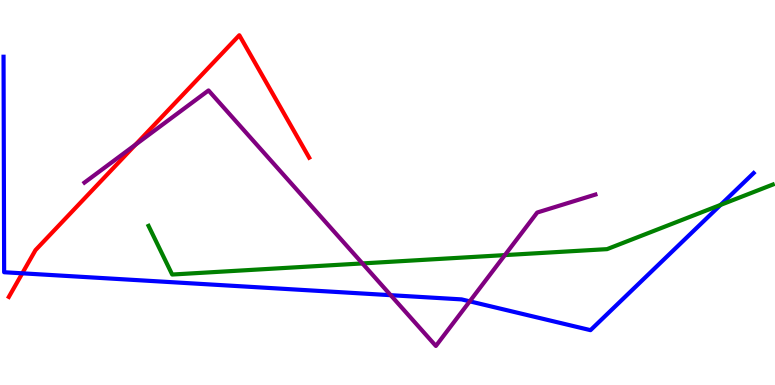[{'lines': ['blue', 'red'], 'intersections': [{'x': 0.287, 'y': 2.9}]}, {'lines': ['green', 'red'], 'intersections': []}, {'lines': ['purple', 'red'], 'intersections': [{'x': 1.75, 'y': 6.24}]}, {'lines': ['blue', 'green'], 'intersections': [{'x': 9.3, 'y': 4.68}]}, {'lines': ['blue', 'purple'], 'intersections': [{'x': 5.04, 'y': 2.33}, {'x': 6.06, 'y': 2.17}]}, {'lines': ['green', 'purple'], 'intersections': [{'x': 4.68, 'y': 3.16}, {'x': 6.51, 'y': 3.37}]}]